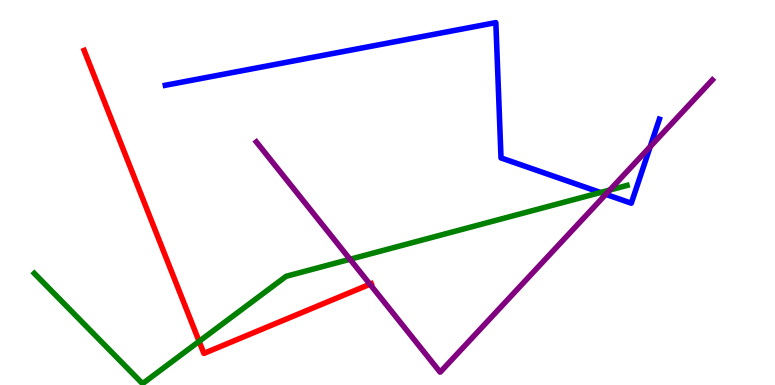[{'lines': ['blue', 'red'], 'intersections': []}, {'lines': ['green', 'red'], 'intersections': [{'x': 2.57, 'y': 1.13}]}, {'lines': ['purple', 'red'], 'intersections': [{'x': 4.77, 'y': 2.62}]}, {'lines': ['blue', 'green'], 'intersections': [{'x': 7.75, 'y': 5.0}]}, {'lines': ['blue', 'purple'], 'intersections': [{'x': 7.82, 'y': 4.95}, {'x': 8.39, 'y': 6.19}]}, {'lines': ['green', 'purple'], 'intersections': [{'x': 4.52, 'y': 3.27}, {'x': 7.87, 'y': 5.06}]}]